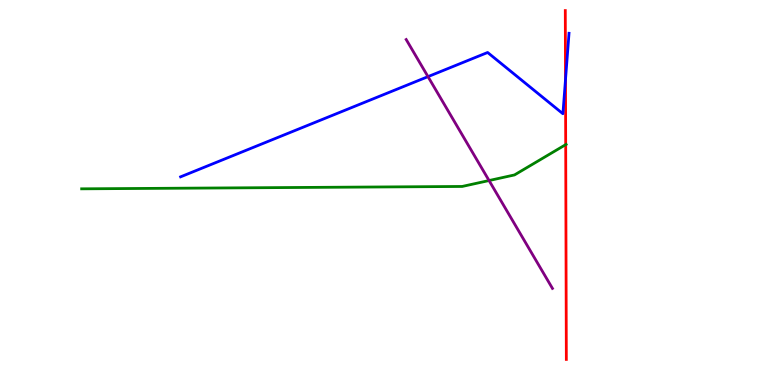[{'lines': ['blue', 'red'], 'intersections': [{'x': 7.3, 'y': 7.93}]}, {'lines': ['green', 'red'], 'intersections': [{'x': 7.3, 'y': 6.24}]}, {'lines': ['purple', 'red'], 'intersections': []}, {'lines': ['blue', 'green'], 'intersections': []}, {'lines': ['blue', 'purple'], 'intersections': [{'x': 5.52, 'y': 8.01}]}, {'lines': ['green', 'purple'], 'intersections': [{'x': 6.31, 'y': 5.31}]}]